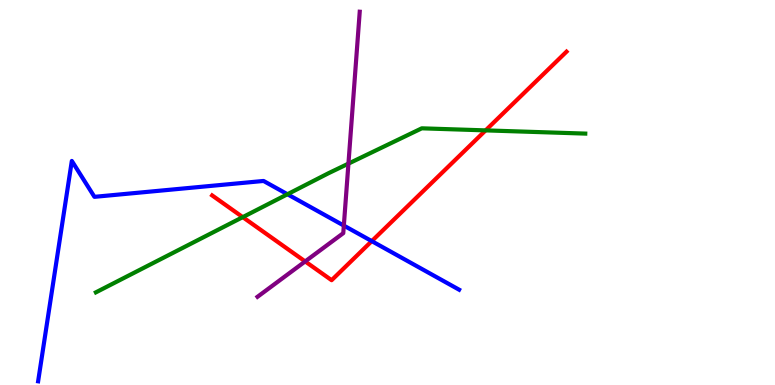[{'lines': ['blue', 'red'], 'intersections': [{'x': 4.8, 'y': 3.74}]}, {'lines': ['green', 'red'], 'intersections': [{'x': 3.13, 'y': 4.36}, {'x': 6.27, 'y': 6.61}]}, {'lines': ['purple', 'red'], 'intersections': [{'x': 3.94, 'y': 3.21}]}, {'lines': ['blue', 'green'], 'intersections': [{'x': 3.71, 'y': 4.95}]}, {'lines': ['blue', 'purple'], 'intersections': [{'x': 4.44, 'y': 4.14}]}, {'lines': ['green', 'purple'], 'intersections': [{'x': 4.5, 'y': 5.75}]}]